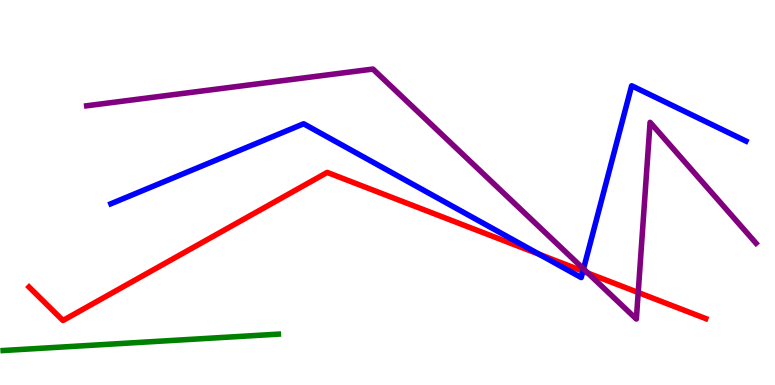[{'lines': ['blue', 'red'], 'intersections': [{'x': 6.96, 'y': 3.39}, {'x': 7.52, 'y': 2.96}]}, {'lines': ['green', 'red'], 'intersections': []}, {'lines': ['purple', 'red'], 'intersections': [{'x': 7.59, 'y': 2.91}, {'x': 8.23, 'y': 2.4}]}, {'lines': ['blue', 'green'], 'intersections': []}, {'lines': ['blue', 'purple'], 'intersections': [{'x': 7.53, 'y': 3.02}]}, {'lines': ['green', 'purple'], 'intersections': []}]